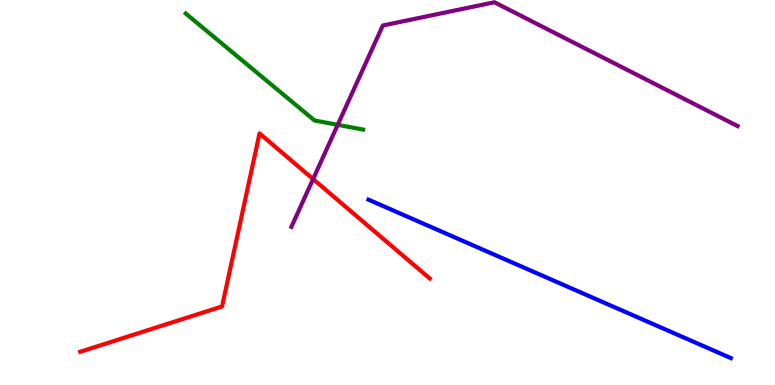[{'lines': ['blue', 'red'], 'intersections': []}, {'lines': ['green', 'red'], 'intersections': []}, {'lines': ['purple', 'red'], 'intersections': [{'x': 4.04, 'y': 5.35}]}, {'lines': ['blue', 'green'], 'intersections': []}, {'lines': ['blue', 'purple'], 'intersections': []}, {'lines': ['green', 'purple'], 'intersections': [{'x': 4.36, 'y': 6.76}]}]